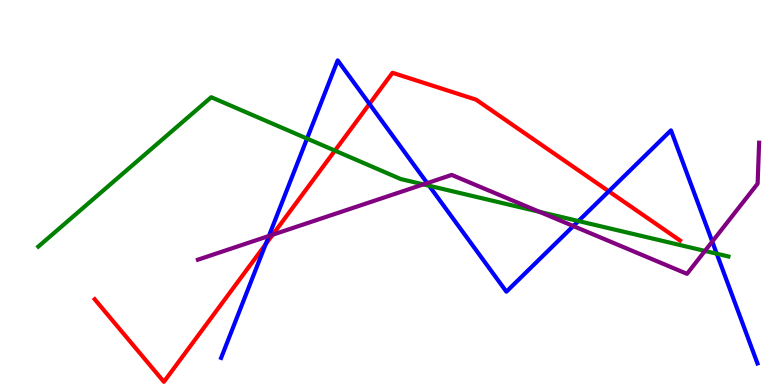[{'lines': ['blue', 'red'], 'intersections': [{'x': 3.43, 'y': 3.66}, {'x': 4.77, 'y': 7.3}, {'x': 7.86, 'y': 5.03}]}, {'lines': ['green', 'red'], 'intersections': [{'x': 4.32, 'y': 6.09}]}, {'lines': ['purple', 'red'], 'intersections': [{'x': 3.52, 'y': 3.9}]}, {'lines': ['blue', 'green'], 'intersections': [{'x': 3.96, 'y': 6.4}, {'x': 5.54, 'y': 5.18}, {'x': 7.46, 'y': 4.26}, {'x': 9.25, 'y': 3.41}]}, {'lines': ['blue', 'purple'], 'intersections': [{'x': 3.47, 'y': 3.87}, {'x': 5.51, 'y': 5.24}, {'x': 7.4, 'y': 4.13}, {'x': 9.19, 'y': 3.72}]}, {'lines': ['green', 'purple'], 'intersections': [{'x': 5.46, 'y': 5.21}, {'x': 6.96, 'y': 4.5}, {'x': 9.1, 'y': 3.48}]}]